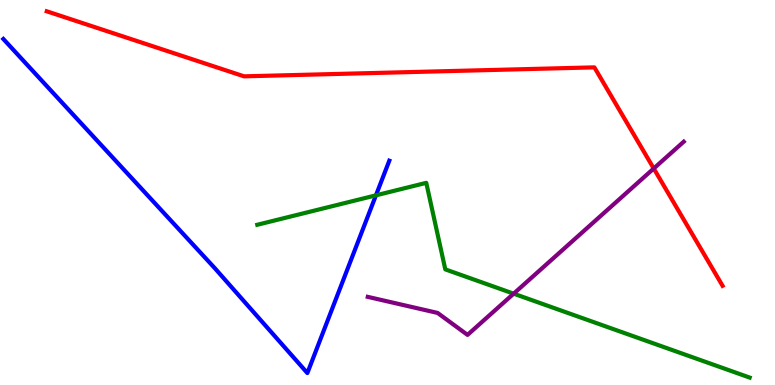[{'lines': ['blue', 'red'], 'intersections': []}, {'lines': ['green', 'red'], 'intersections': []}, {'lines': ['purple', 'red'], 'intersections': [{'x': 8.44, 'y': 5.62}]}, {'lines': ['blue', 'green'], 'intersections': [{'x': 4.85, 'y': 4.93}]}, {'lines': ['blue', 'purple'], 'intersections': []}, {'lines': ['green', 'purple'], 'intersections': [{'x': 6.63, 'y': 2.37}]}]